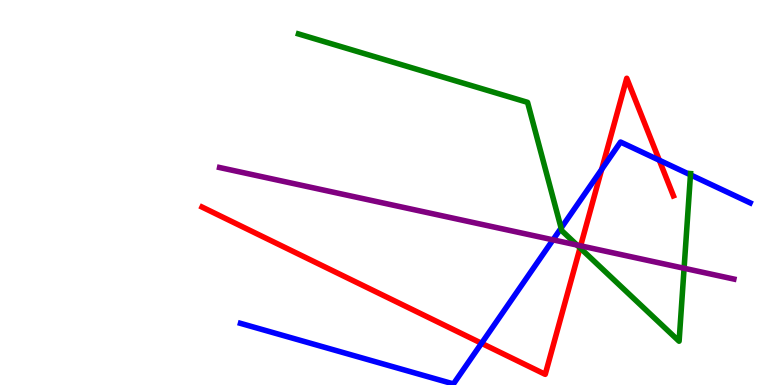[{'lines': ['blue', 'red'], 'intersections': [{'x': 6.21, 'y': 1.08}, {'x': 7.76, 'y': 5.6}, {'x': 8.51, 'y': 5.84}]}, {'lines': ['green', 'red'], 'intersections': [{'x': 7.48, 'y': 3.56}]}, {'lines': ['purple', 'red'], 'intersections': [{'x': 7.49, 'y': 3.61}]}, {'lines': ['blue', 'green'], 'intersections': [{'x': 7.24, 'y': 4.08}, {'x': 8.91, 'y': 5.46}]}, {'lines': ['blue', 'purple'], 'intersections': [{'x': 7.14, 'y': 3.77}]}, {'lines': ['green', 'purple'], 'intersections': [{'x': 7.45, 'y': 3.64}, {'x': 8.83, 'y': 3.03}]}]